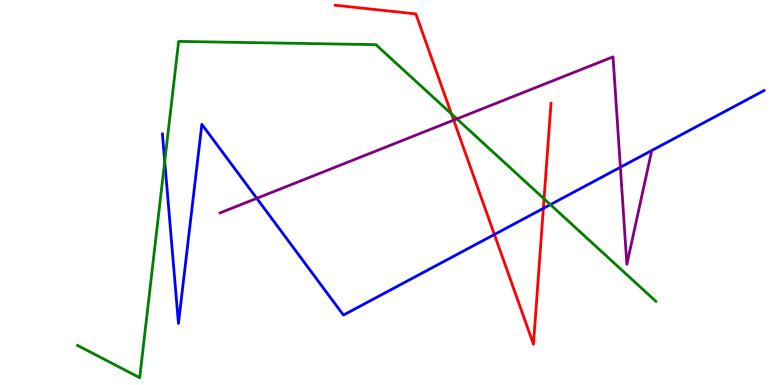[{'lines': ['blue', 'red'], 'intersections': [{'x': 6.38, 'y': 3.91}, {'x': 7.01, 'y': 4.59}]}, {'lines': ['green', 'red'], 'intersections': [{'x': 5.83, 'y': 7.04}, {'x': 7.02, 'y': 4.84}]}, {'lines': ['purple', 'red'], 'intersections': [{'x': 5.85, 'y': 6.88}]}, {'lines': ['blue', 'green'], 'intersections': [{'x': 2.13, 'y': 5.81}, {'x': 7.1, 'y': 4.69}]}, {'lines': ['blue', 'purple'], 'intersections': [{'x': 3.31, 'y': 4.85}, {'x': 8.0, 'y': 5.66}]}, {'lines': ['green', 'purple'], 'intersections': [{'x': 5.89, 'y': 6.91}]}]